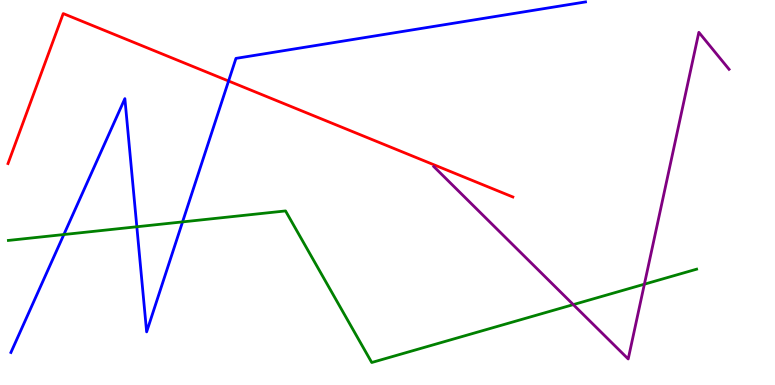[{'lines': ['blue', 'red'], 'intersections': [{'x': 2.95, 'y': 7.9}]}, {'lines': ['green', 'red'], 'intersections': []}, {'lines': ['purple', 'red'], 'intersections': []}, {'lines': ['blue', 'green'], 'intersections': [{'x': 0.824, 'y': 3.91}, {'x': 1.77, 'y': 4.11}, {'x': 2.36, 'y': 4.24}]}, {'lines': ['blue', 'purple'], 'intersections': []}, {'lines': ['green', 'purple'], 'intersections': [{'x': 7.4, 'y': 2.09}, {'x': 8.31, 'y': 2.62}]}]